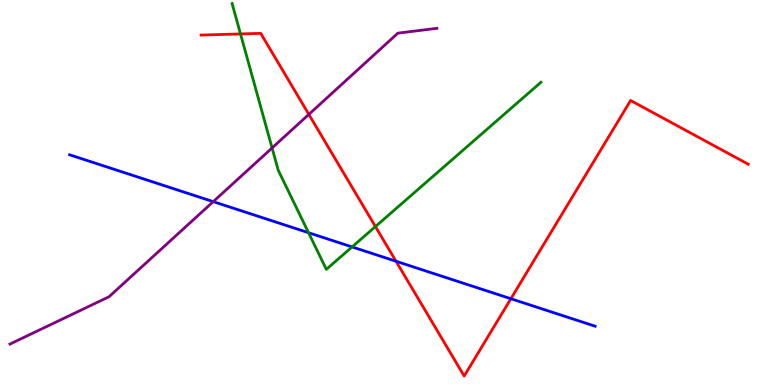[{'lines': ['blue', 'red'], 'intersections': [{'x': 5.11, 'y': 3.21}, {'x': 6.59, 'y': 2.24}]}, {'lines': ['green', 'red'], 'intersections': [{'x': 3.1, 'y': 9.12}, {'x': 4.84, 'y': 4.12}]}, {'lines': ['purple', 'red'], 'intersections': [{'x': 3.99, 'y': 7.03}]}, {'lines': ['blue', 'green'], 'intersections': [{'x': 3.98, 'y': 3.96}, {'x': 4.54, 'y': 3.59}]}, {'lines': ['blue', 'purple'], 'intersections': [{'x': 2.75, 'y': 4.76}]}, {'lines': ['green', 'purple'], 'intersections': [{'x': 3.51, 'y': 6.16}]}]